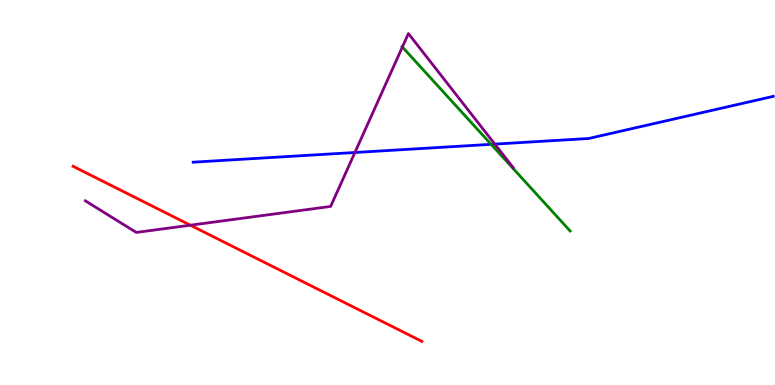[{'lines': ['blue', 'red'], 'intersections': []}, {'lines': ['green', 'red'], 'intersections': []}, {'lines': ['purple', 'red'], 'intersections': [{'x': 2.46, 'y': 4.15}]}, {'lines': ['blue', 'green'], 'intersections': [{'x': 6.34, 'y': 6.25}]}, {'lines': ['blue', 'purple'], 'intersections': [{'x': 4.58, 'y': 6.04}, {'x': 6.38, 'y': 6.26}]}, {'lines': ['green', 'purple'], 'intersections': [{'x': 5.19, 'y': 8.78}]}]